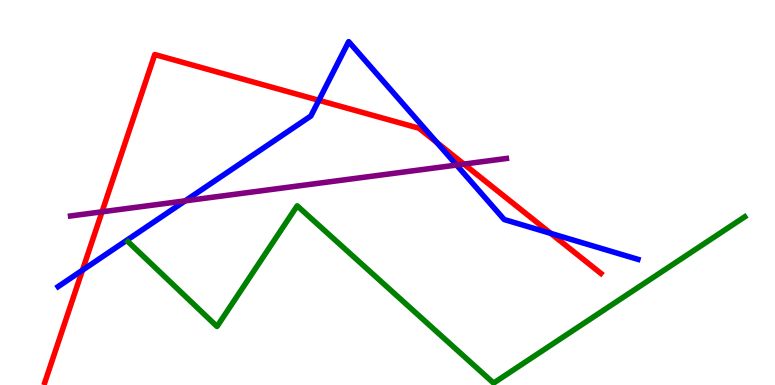[{'lines': ['blue', 'red'], 'intersections': [{'x': 1.06, 'y': 2.98}, {'x': 4.11, 'y': 7.39}, {'x': 5.64, 'y': 6.3}, {'x': 7.11, 'y': 3.94}]}, {'lines': ['green', 'red'], 'intersections': []}, {'lines': ['purple', 'red'], 'intersections': [{'x': 1.32, 'y': 4.5}, {'x': 5.99, 'y': 5.74}]}, {'lines': ['blue', 'green'], 'intersections': []}, {'lines': ['blue', 'purple'], 'intersections': [{'x': 2.39, 'y': 4.78}, {'x': 5.89, 'y': 5.71}]}, {'lines': ['green', 'purple'], 'intersections': []}]